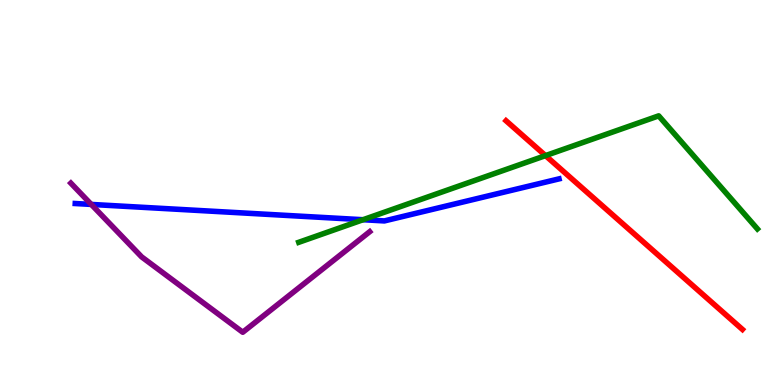[{'lines': ['blue', 'red'], 'intersections': []}, {'lines': ['green', 'red'], 'intersections': [{'x': 7.04, 'y': 5.96}]}, {'lines': ['purple', 'red'], 'intersections': []}, {'lines': ['blue', 'green'], 'intersections': [{'x': 4.68, 'y': 4.29}]}, {'lines': ['blue', 'purple'], 'intersections': [{'x': 1.18, 'y': 4.69}]}, {'lines': ['green', 'purple'], 'intersections': []}]